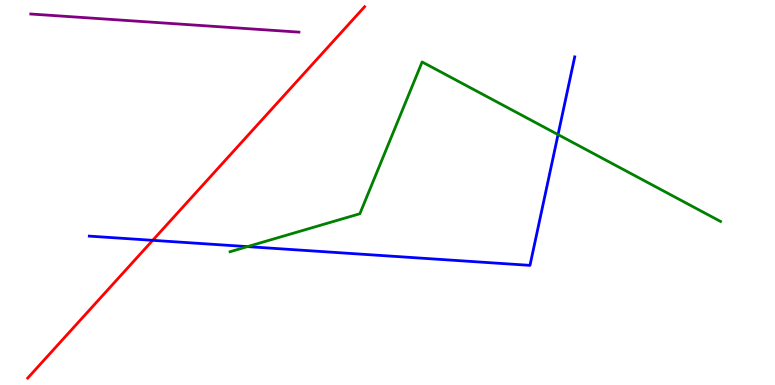[{'lines': ['blue', 'red'], 'intersections': [{'x': 1.97, 'y': 3.76}]}, {'lines': ['green', 'red'], 'intersections': []}, {'lines': ['purple', 'red'], 'intersections': []}, {'lines': ['blue', 'green'], 'intersections': [{'x': 3.19, 'y': 3.59}, {'x': 7.2, 'y': 6.5}]}, {'lines': ['blue', 'purple'], 'intersections': []}, {'lines': ['green', 'purple'], 'intersections': []}]